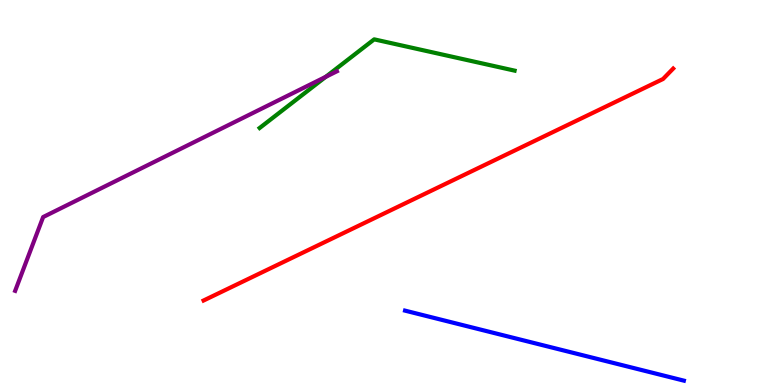[{'lines': ['blue', 'red'], 'intersections': []}, {'lines': ['green', 'red'], 'intersections': []}, {'lines': ['purple', 'red'], 'intersections': []}, {'lines': ['blue', 'green'], 'intersections': []}, {'lines': ['blue', 'purple'], 'intersections': []}, {'lines': ['green', 'purple'], 'intersections': [{'x': 4.2, 'y': 8.01}]}]